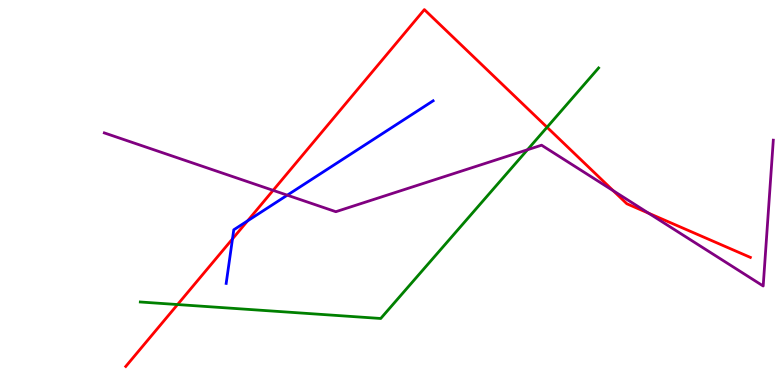[{'lines': ['blue', 'red'], 'intersections': [{'x': 3.0, 'y': 3.79}, {'x': 3.19, 'y': 4.26}]}, {'lines': ['green', 'red'], 'intersections': [{'x': 2.29, 'y': 2.09}, {'x': 7.06, 'y': 6.69}]}, {'lines': ['purple', 'red'], 'intersections': [{'x': 3.52, 'y': 5.06}, {'x': 7.91, 'y': 5.05}, {'x': 8.37, 'y': 4.46}]}, {'lines': ['blue', 'green'], 'intersections': []}, {'lines': ['blue', 'purple'], 'intersections': [{'x': 3.71, 'y': 4.93}]}, {'lines': ['green', 'purple'], 'intersections': [{'x': 6.81, 'y': 6.11}]}]